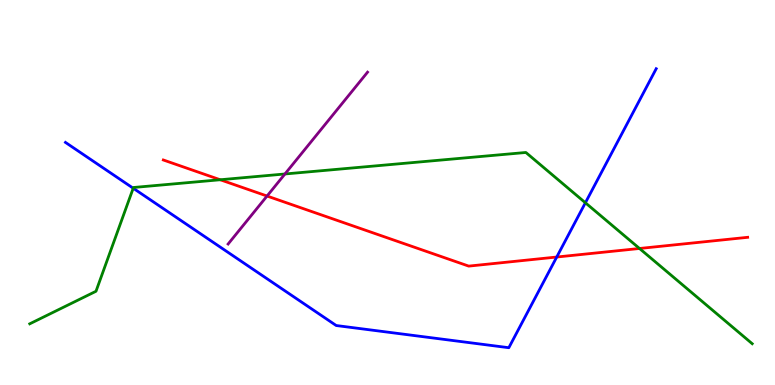[{'lines': ['blue', 'red'], 'intersections': [{'x': 7.18, 'y': 3.32}]}, {'lines': ['green', 'red'], 'intersections': [{'x': 2.84, 'y': 5.33}, {'x': 8.25, 'y': 3.55}]}, {'lines': ['purple', 'red'], 'intersections': [{'x': 3.45, 'y': 4.91}]}, {'lines': ['blue', 'green'], 'intersections': [{'x': 1.72, 'y': 5.11}, {'x': 7.55, 'y': 4.73}]}, {'lines': ['blue', 'purple'], 'intersections': []}, {'lines': ['green', 'purple'], 'intersections': [{'x': 3.68, 'y': 5.48}]}]